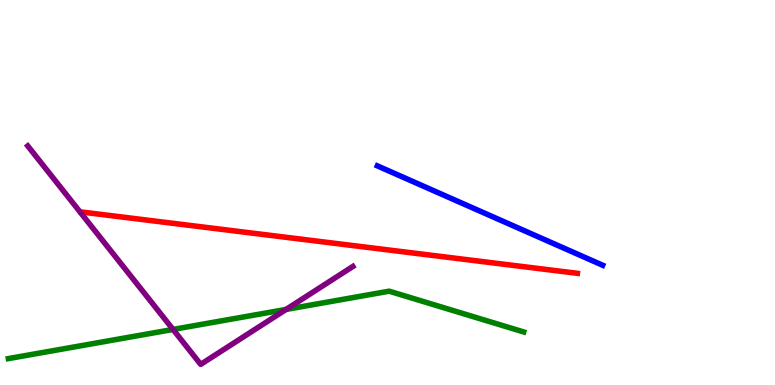[{'lines': ['blue', 'red'], 'intersections': []}, {'lines': ['green', 'red'], 'intersections': []}, {'lines': ['purple', 'red'], 'intersections': []}, {'lines': ['blue', 'green'], 'intersections': []}, {'lines': ['blue', 'purple'], 'intersections': []}, {'lines': ['green', 'purple'], 'intersections': [{'x': 2.23, 'y': 1.44}, {'x': 3.69, 'y': 1.96}]}]